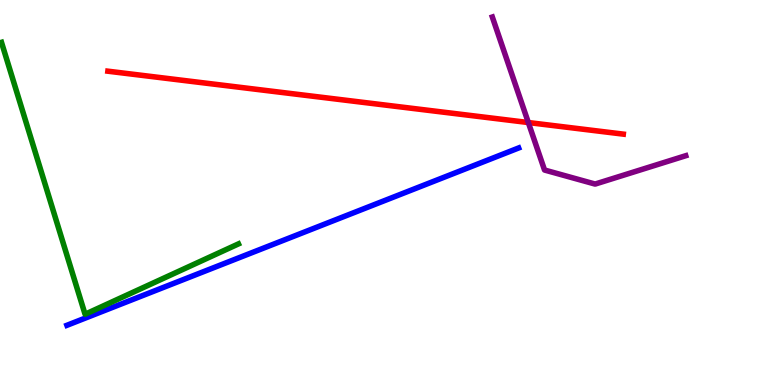[{'lines': ['blue', 'red'], 'intersections': []}, {'lines': ['green', 'red'], 'intersections': []}, {'lines': ['purple', 'red'], 'intersections': [{'x': 6.82, 'y': 6.82}]}, {'lines': ['blue', 'green'], 'intersections': []}, {'lines': ['blue', 'purple'], 'intersections': []}, {'lines': ['green', 'purple'], 'intersections': []}]